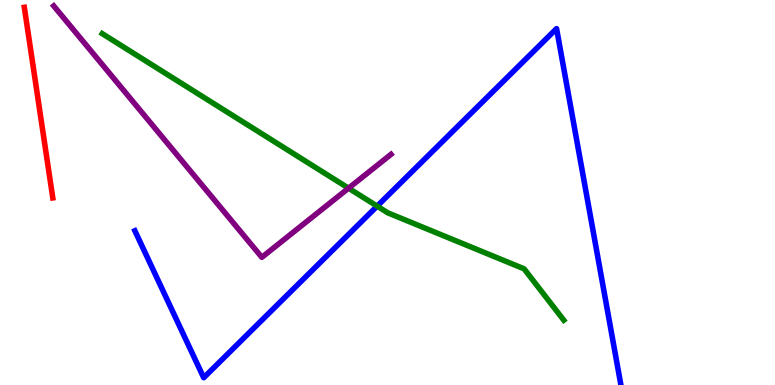[{'lines': ['blue', 'red'], 'intersections': []}, {'lines': ['green', 'red'], 'intersections': []}, {'lines': ['purple', 'red'], 'intersections': []}, {'lines': ['blue', 'green'], 'intersections': [{'x': 4.87, 'y': 4.65}]}, {'lines': ['blue', 'purple'], 'intersections': []}, {'lines': ['green', 'purple'], 'intersections': [{'x': 4.5, 'y': 5.11}]}]